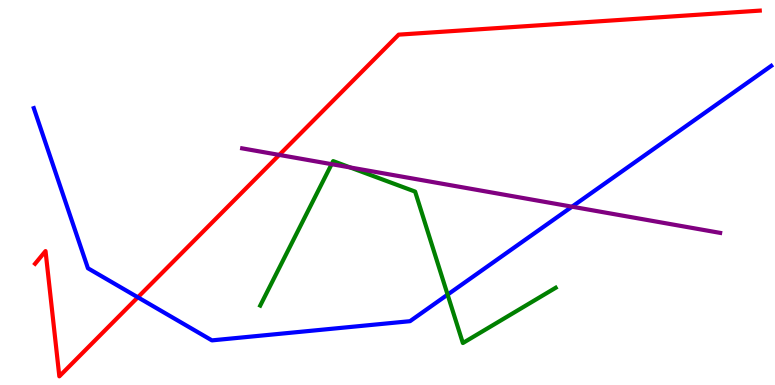[{'lines': ['blue', 'red'], 'intersections': [{'x': 1.78, 'y': 2.28}]}, {'lines': ['green', 'red'], 'intersections': []}, {'lines': ['purple', 'red'], 'intersections': [{'x': 3.6, 'y': 5.98}]}, {'lines': ['blue', 'green'], 'intersections': [{'x': 5.78, 'y': 2.35}]}, {'lines': ['blue', 'purple'], 'intersections': [{'x': 7.38, 'y': 4.63}]}, {'lines': ['green', 'purple'], 'intersections': [{'x': 4.28, 'y': 5.74}, {'x': 4.52, 'y': 5.65}]}]